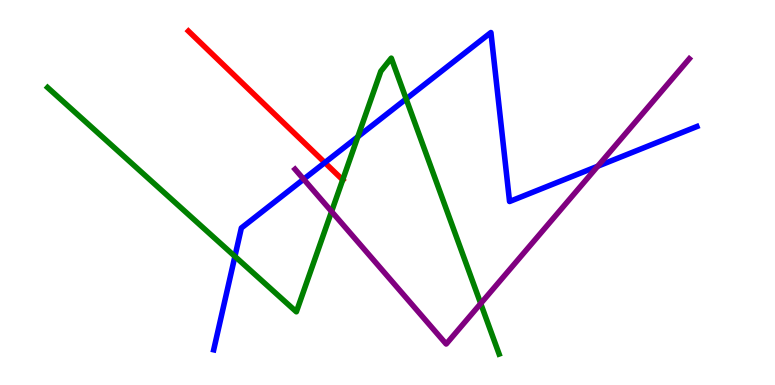[{'lines': ['blue', 'red'], 'intersections': [{'x': 4.19, 'y': 5.78}]}, {'lines': ['green', 'red'], 'intersections': [{'x': 4.42, 'y': 5.33}]}, {'lines': ['purple', 'red'], 'intersections': []}, {'lines': ['blue', 'green'], 'intersections': [{'x': 3.03, 'y': 3.34}, {'x': 4.62, 'y': 6.45}, {'x': 5.24, 'y': 7.43}]}, {'lines': ['blue', 'purple'], 'intersections': [{'x': 3.92, 'y': 5.35}, {'x': 7.71, 'y': 5.68}]}, {'lines': ['green', 'purple'], 'intersections': [{'x': 4.28, 'y': 4.51}, {'x': 6.2, 'y': 2.12}]}]